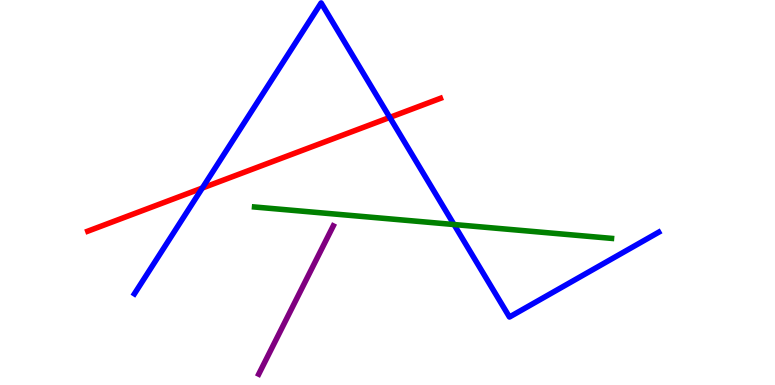[{'lines': ['blue', 'red'], 'intersections': [{'x': 2.61, 'y': 5.12}, {'x': 5.03, 'y': 6.95}]}, {'lines': ['green', 'red'], 'intersections': []}, {'lines': ['purple', 'red'], 'intersections': []}, {'lines': ['blue', 'green'], 'intersections': [{'x': 5.86, 'y': 4.17}]}, {'lines': ['blue', 'purple'], 'intersections': []}, {'lines': ['green', 'purple'], 'intersections': []}]